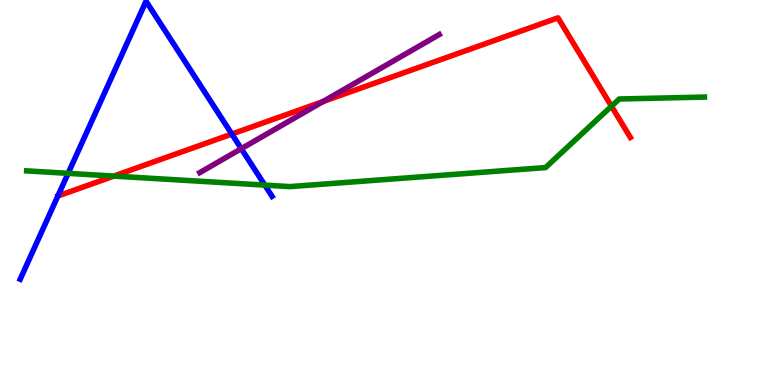[{'lines': ['blue', 'red'], 'intersections': [{'x': 2.99, 'y': 6.52}]}, {'lines': ['green', 'red'], 'intersections': [{'x': 1.47, 'y': 5.43}, {'x': 7.89, 'y': 7.24}]}, {'lines': ['purple', 'red'], 'intersections': [{'x': 4.17, 'y': 7.36}]}, {'lines': ['blue', 'green'], 'intersections': [{'x': 0.879, 'y': 5.5}, {'x': 3.42, 'y': 5.19}]}, {'lines': ['blue', 'purple'], 'intersections': [{'x': 3.11, 'y': 6.14}]}, {'lines': ['green', 'purple'], 'intersections': []}]